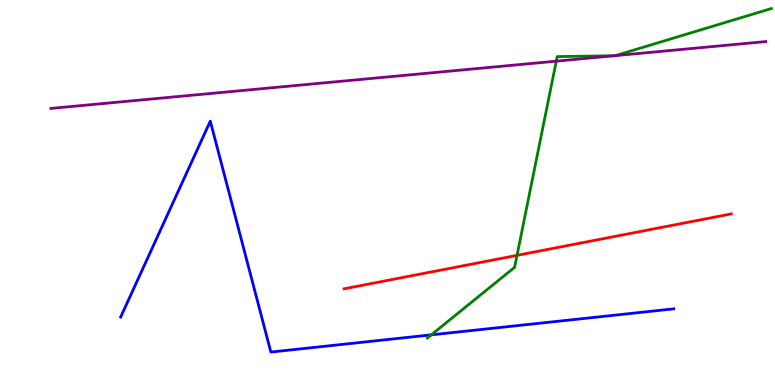[{'lines': ['blue', 'red'], 'intersections': []}, {'lines': ['green', 'red'], 'intersections': [{'x': 6.67, 'y': 3.37}]}, {'lines': ['purple', 'red'], 'intersections': []}, {'lines': ['blue', 'green'], 'intersections': [{'x': 5.57, 'y': 1.3}]}, {'lines': ['blue', 'purple'], 'intersections': []}, {'lines': ['green', 'purple'], 'intersections': [{'x': 7.18, 'y': 8.41}, {'x': 7.93, 'y': 8.55}, {'x': 7.94, 'y': 8.55}]}]